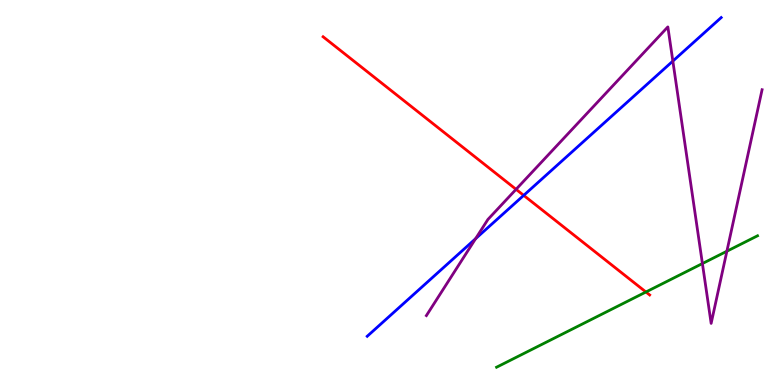[{'lines': ['blue', 'red'], 'intersections': [{'x': 6.76, 'y': 4.93}]}, {'lines': ['green', 'red'], 'intersections': [{'x': 8.33, 'y': 2.42}]}, {'lines': ['purple', 'red'], 'intersections': [{'x': 6.66, 'y': 5.08}]}, {'lines': ['blue', 'green'], 'intersections': []}, {'lines': ['blue', 'purple'], 'intersections': [{'x': 6.14, 'y': 3.8}, {'x': 8.68, 'y': 8.41}]}, {'lines': ['green', 'purple'], 'intersections': [{'x': 9.06, 'y': 3.15}, {'x': 9.38, 'y': 3.47}]}]